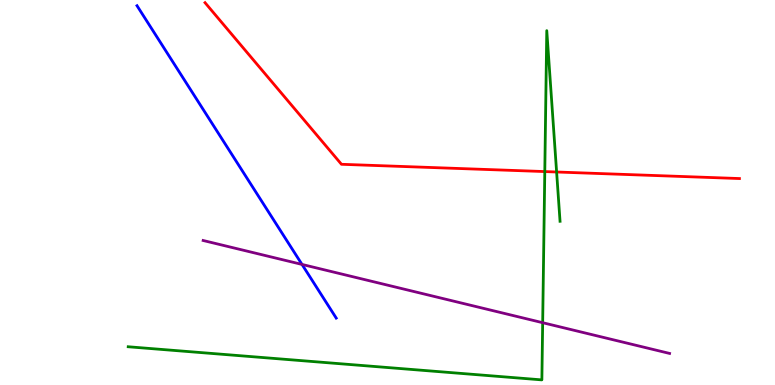[{'lines': ['blue', 'red'], 'intersections': []}, {'lines': ['green', 'red'], 'intersections': [{'x': 7.03, 'y': 5.54}, {'x': 7.18, 'y': 5.53}]}, {'lines': ['purple', 'red'], 'intersections': []}, {'lines': ['blue', 'green'], 'intersections': []}, {'lines': ['blue', 'purple'], 'intersections': [{'x': 3.9, 'y': 3.13}]}, {'lines': ['green', 'purple'], 'intersections': [{'x': 7.0, 'y': 1.62}]}]